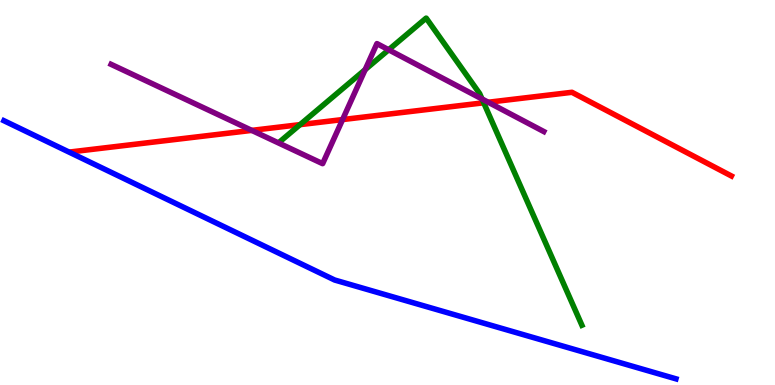[{'lines': ['blue', 'red'], 'intersections': []}, {'lines': ['green', 'red'], 'intersections': [{'x': 3.87, 'y': 6.76}, {'x': 6.24, 'y': 7.33}]}, {'lines': ['purple', 'red'], 'intersections': [{'x': 3.25, 'y': 6.61}, {'x': 4.42, 'y': 6.89}, {'x': 6.3, 'y': 7.34}]}, {'lines': ['blue', 'green'], 'intersections': []}, {'lines': ['blue', 'purple'], 'intersections': []}, {'lines': ['green', 'purple'], 'intersections': [{'x': 4.71, 'y': 8.19}, {'x': 5.02, 'y': 8.71}, {'x': 6.22, 'y': 7.43}]}]